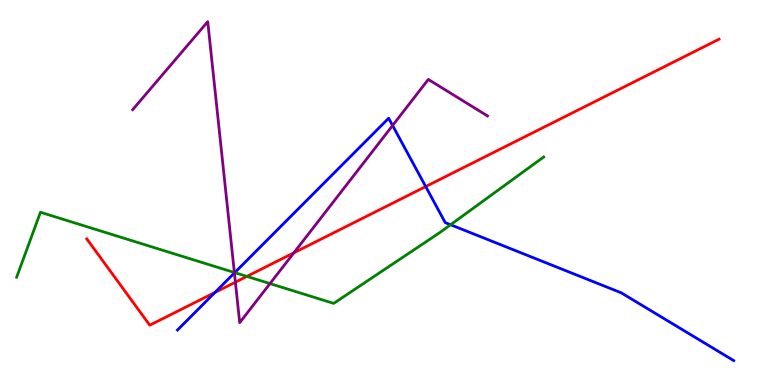[{'lines': ['blue', 'red'], 'intersections': [{'x': 2.77, 'y': 2.4}, {'x': 5.49, 'y': 5.15}]}, {'lines': ['green', 'red'], 'intersections': [{'x': 3.19, 'y': 2.82}]}, {'lines': ['purple', 'red'], 'intersections': [{'x': 3.04, 'y': 2.67}, {'x': 3.79, 'y': 3.43}]}, {'lines': ['blue', 'green'], 'intersections': [{'x': 3.03, 'y': 2.92}, {'x': 5.81, 'y': 4.16}]}, {'lines': ['blue', 'purple'], 'intersections': [{'x': 3.02, 'y': 2.91}, {'x': 5.07, 'y': 6.74}]}, {'lines': ['green', 'purple'], 'intersections': [{'x': 3.02, 'y': 2.92}, {'x': 3.48, 'y': 2.63}]}]